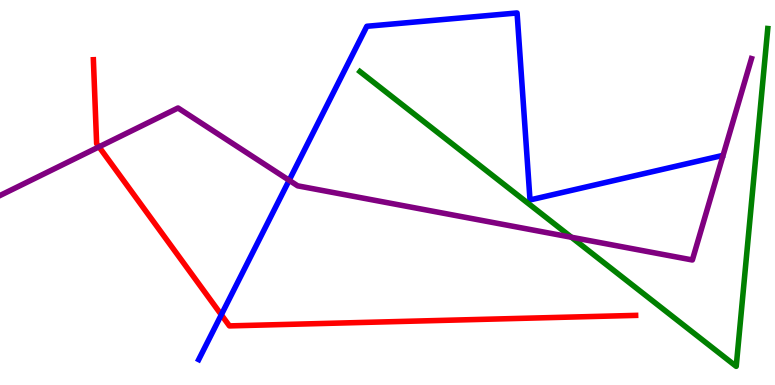[{'lines': ['blue', 'red'], 'intersections': [{'x': 2.86, 'y': 1.82}]}, {'lines': ['green', 'red'], 'intersections': []}, {'lines': ['purple', 'red'], 'intersections': [{'x': 1.28, 'y': 6.19}]}, {'lines': ['blue', 'green'], 'intersections': []}, {'lines': ['blue', 'purple'], 'intersections': [{'x': 3.73, 'y': 5.32}]}, {'lines': ['green', 'purple'], 'intersections': [{'x': 7.37, 'y': 3.84}]}]